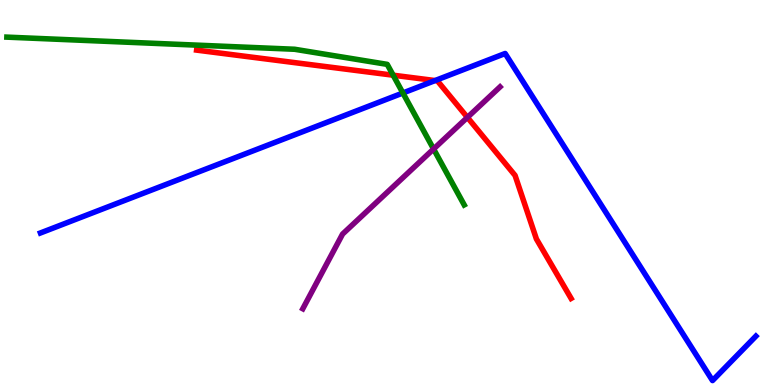[{'lines': ['blue', 'red'], 'intersections': [{'x': 5.61, 'y': 7.91}]}, {'lines': ['green', 'red'], 'intersections': [{'x': 5.07, 'y': 8.05}]}, {'lines': ['purple', 'red'], 'intersections': [{'x': 6.03, 'y': 6.95}]}, {'lines': ['blue', 'green'], 'intersections': [{'x': 5.2, 'y': 7.58}]}, {'lines': ['blue', 'purple'], 'intersections': []}, {'lines': ['green', 'purple'], 'intersections': [{'x': 5.59, 'y': 6.13}]}]